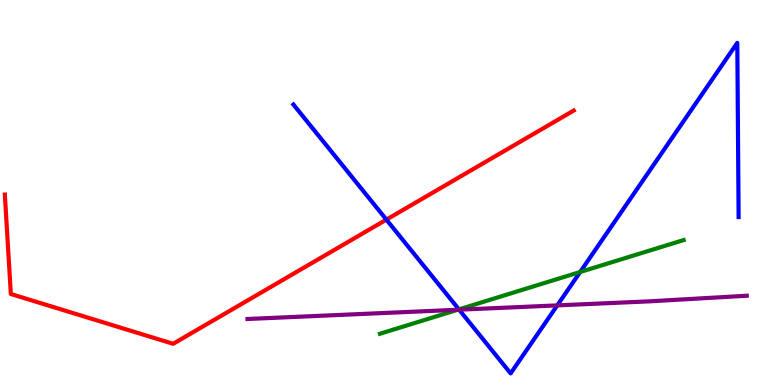[{'lines': ['blue', 'red'], 'intersections': [{'x': 4.99, 'y': 4.3}]}, {'lines': ['green', 'red'], 'intersections': []}, {'lines': ['purple', 'red'], 'intersections': []}, {'lines': ['blue', 'green'], 'intersections': [{'x': 5.92, 'y': 1.96}, {'x': 7.49, 'y': 2.94}]}, {'lines': ['blue', 'purple'], 'intersections': [{'x': 5.92, 'y': 1.96}, {'x': 7.19, 'y': 2.07}]}, {'lines': ['green', 'purple'], 'intersections': [{'x': 5.91, 'y': 1.95}]}]